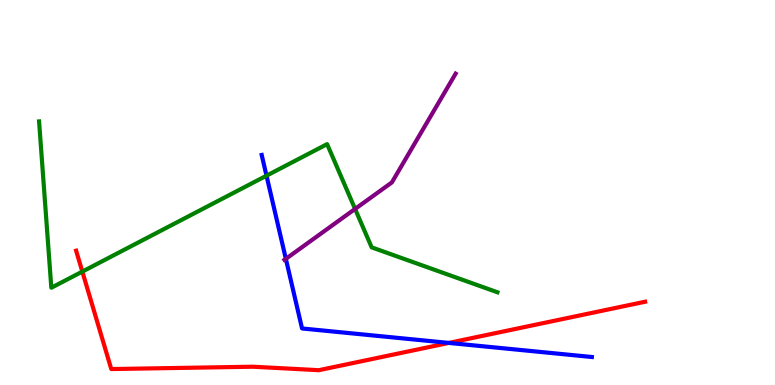[{'lines': ['blue', 'red'], 'intersections': [{'x': 5.79, 'y': 1.09}]}, {'lines': ['green', 'red'], 'intersections': [{'x': 1.06, 'y': 2.95}]}, {'lines': ['purple', 'red'], 'intersections': []}, {'lines': ['blue', 'green'], 'intersections': [{'x': 3.44, 'y': 5.44}]}, {'lines': ['blue', 'purple'], 'intersections': [{'x': 3.69, 'y': 3.28}]}, {'lines': ['green', 'purple'], 'intersections': [{'x': 4.58, 'y': 4.57}]}]